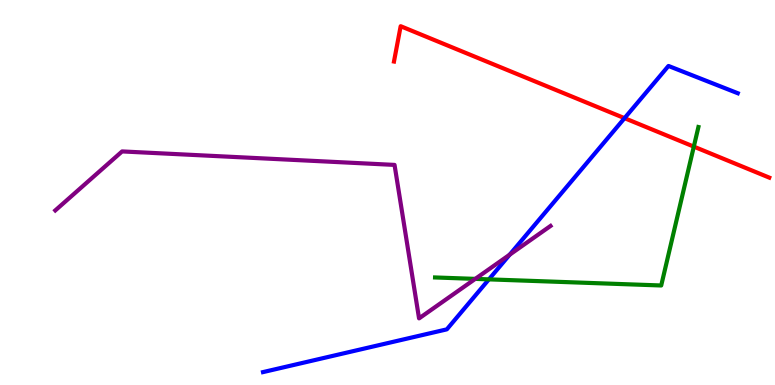[{'lines': ['blue', 'red'], 'intersections': [{'x': 8.06, 'y': 6.93}]}, {'lines': ['green', 'red'], 'intersections': [{'x': 8.95, 'y': 6.19}]}, {'lines': ['purple', 'red'], 'intersections': []}, {'lines': ['blue', 'green'], 'intersections': [{'x': 6.31, 'y': 2.74}]}, {'lines': ['blue', 'purple'], 'intersections': [{'x': 6.58, 'y': 3.38}]}, {'lines': ['green', 'purple'], 'intersections': [{'x': 6.13, 'y': 2.76}]}]